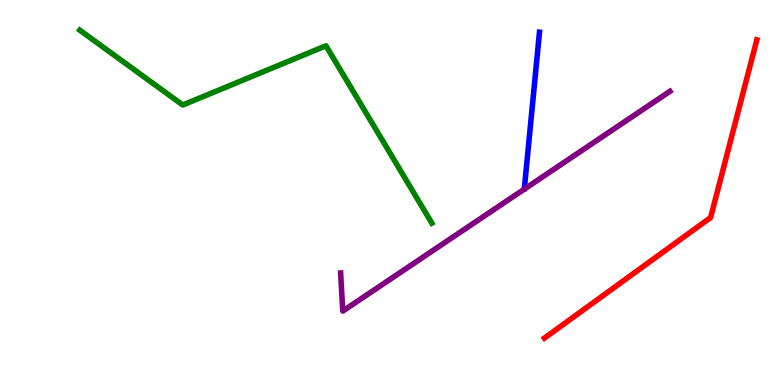[{'lines': ['blue', 'red'], 'intersections': []}, {'lines': ['green', 'red'], 'intersections': []}, {'lines': ['purple', 'red'], 'intersections': []}, {'lines': ['blue', 'green'], 'intersections': []}, {'lines': ['blue', 'purple'], 'intersections': []}, {'lines': ['green', 'purple'], 'intersections': []}]